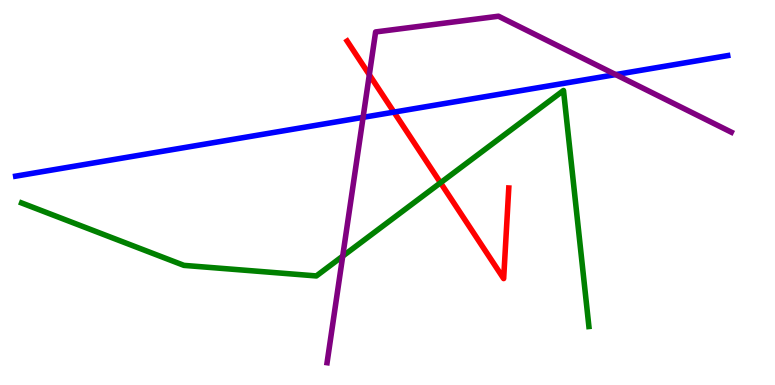[{'lines': ['blue', 'red'], 'intersections': [{'x': 5.08, 'y': 7.09}]}, {'lines': ['green', 'red'], 'intersections': [{'x': 5.68, 'y': 5.25}]}, {'lines': ['purple', 'red'], 'intersections': [{'x': 4.77, 'y': 8.06}]}, {'lines': ['blue', 'green'], 'intersections': []}, {'lines': ['blue', 'purple'], 'intersections': [{'x': 4.68, 'y': 6.95}, {'x': 7.94, 'y': 8.06}]}, {'lines': ['green', 'purple'], 'intersections': [{'x': 4.42, 'y': 3.35}]}]